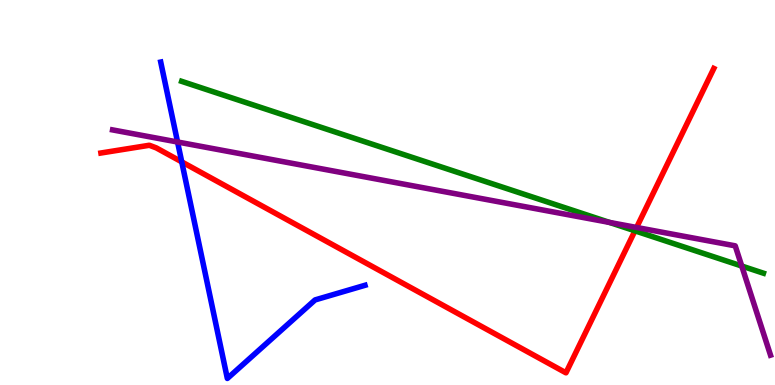[{'lines': ['blue', 'red'], 'intersections': [{'x': 2.35, 'y': 5.8}]}, {'lines': ['green', 'red'], 'intersections': [{'x': 8.19, 'y': 4.0}]}, {'lines': ['purple', 'red'], 'intersections': [{'x': 8.21, 'y': 4.09}]}, {'lines': ['blue', 'green'], 'intersections': []}, {'lines': ['blue', 'purple'], 'intersections': [{'x': 2.29, 'y': 6.31}]}, {'lines': ['green', 'purple'], 'intersections': [{'x': 7.86, 'y': 4.22}, {'x': 9.57, 'y': 3.09}]}]